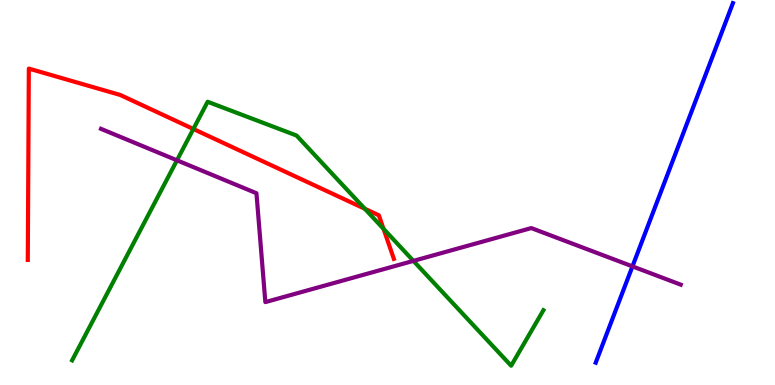[{'lines': ['blue', 'red'], 'intersections': []}, {'lines': ['green', 'red'], 'intersections': [{'x': 2.5, 'y': 6.65}, {'x': 4.71, 'y': 4.58}, {'x': 4.95, 'y': 4.06}]}, {'lines': ['purple', 'red'], 'intersections': []}, {'lines': ['blue', 'green'], 'intersections': []}, {'lines': ['blue', 'purple'], 'intersections': [{'x': 8.16, 'y': 3.08}]}, {'lines': ['green', 'purple'], 'intersections': [{'x': 2.28, 'y': 5.84}, {'x': 5.33, 'y': 3.22}]}]